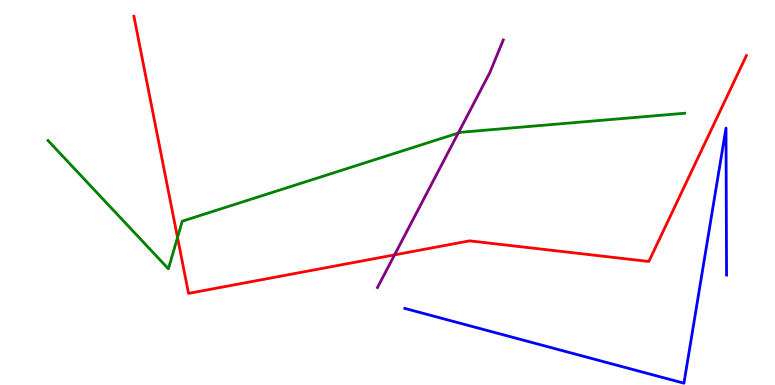[{'lines': ['blue', 'red'], 'intersections': []}, {'lines': ['green', 'red'], 'intersections': [{'x': 2.29, 'y': 3.83}]}, {'lines': ['purple', 'red'], 'intersections': [{'x': 5.09, 'y': 3.38}]}, {'lines': ['blue', 'green'], 'intersections': []}, {'lines': ['blue', 'purple'], 'intersections': []}, {'lines': ['green', 'purple'], 'intersections': [{'x': 5.91, 'y': 6.54}]}]